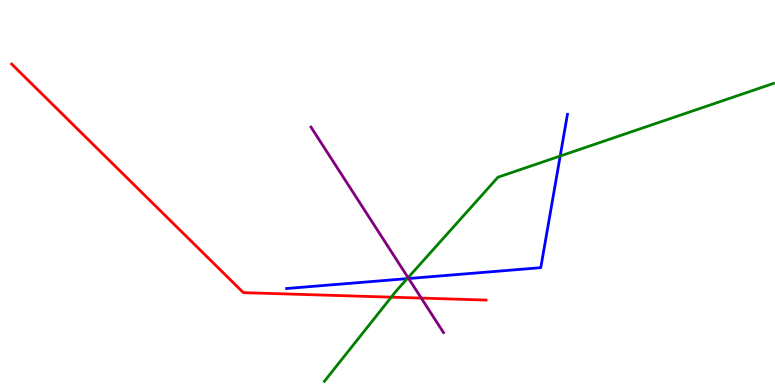[{'lines': ['blue', 'red'], 'intersections': []}, {'lines': ['green', 'red'], 'intersections': [{'x': 5.05, 'y': 2.28}]}, {'lines': ['purple', 'red'], 'intersections': [{'x': 5.44, 'y': 2.26}]}, {'lines': ['blue', 'green'], 'intersections': [{'x': 5.25, 'y': 2.76}, {'x': 7.23, 'y': 5.95}]}, {'lines': ['blue', 'purple'], 'intersections': [{'x': 5.27, 'y': 2.77}]}, {'lines': ['green', 'purple'], 'intersections': [{'x': 5.27, 'y': 2.79}]}]